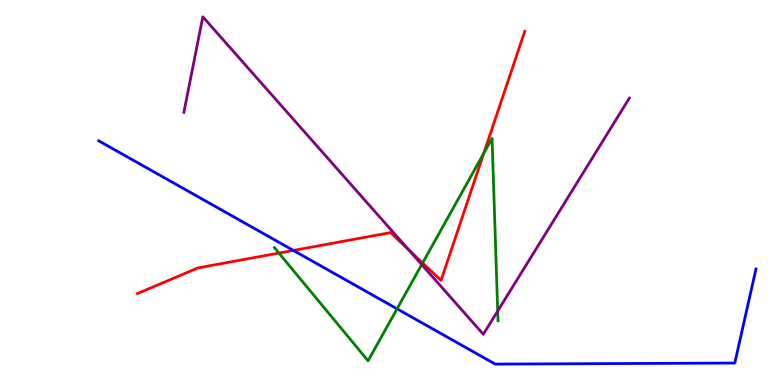[{'lines': ['blue', 'red'], 'intersections': [{'x': 3.79, 'y': 3.5}]}, {'lines': ['green', 'red'], 'intersections': [{'x': 3.6, 'y': 3.43}, {'x': 5.45, 'y': 3.17}, {'x': 6.24, 'y': 6.02}]}, {'lines': ['purple', 'red'], 'intersections': [{'x': 5.27, 'y': 3.52}]}, {'lines': ['blue', 'green'], 'intersections': [{'x': 5.12, 'y': 1.98}]}, {'lines': ['blue', 'purple'], 'intersections': []}, {'lines': ['green', 'purple'], 'intersections': [{'x': 5.44, 'y': 3.13}, {'x': 6.42, 'y': 1.92}]}]